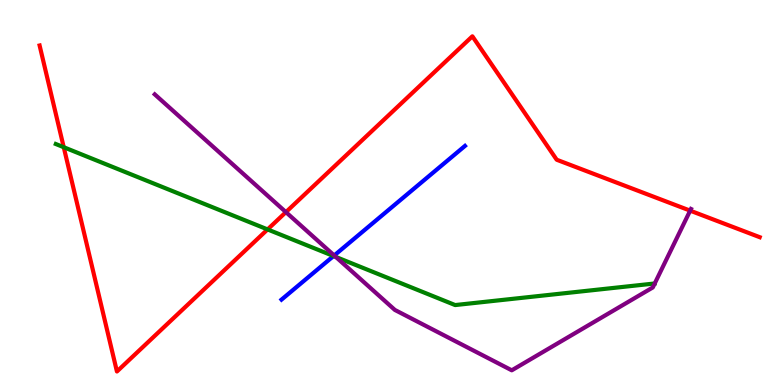[{'lines': ['blue', 'red'], 'intersections': []}, {'lines': ['green', 'red'], 'intersections': [{'x': 0.822, 'y': 6.18}, {'x': 3.45, 'y': 4.04}]}, {'lines': ['purple', 'red'], 'intersections': [{'x': 3.69, 'y': 4.49}, {'x': 8.91, 'y': 4.53}]}, {'lines': ['blue', 'green'], 'intersections': [{'x': 4.3, 'y': 3.35}]}, {'lines': ['blue', 'purple'], 'intersections': [{'x': 4.31, 'y': 3.36}]}, {'lines': ['green', 'purple'], 'intersections': [{'x': 4.33, 'y': 3.33}]}]